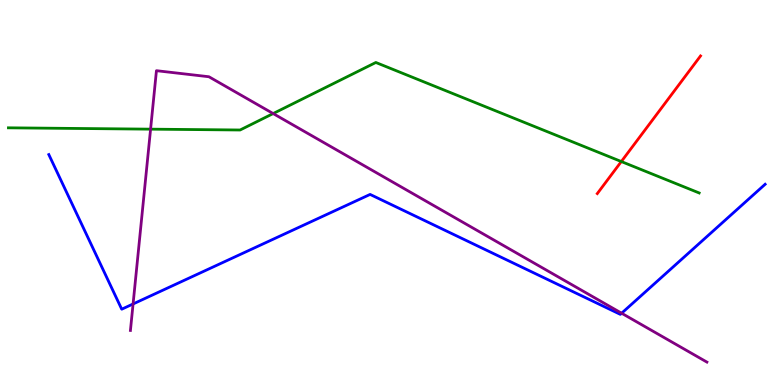[{'lines': ['blue', 'red'], 'intersections': []}, {'lines': ['green', 'red'], 'intersections': [{'x': 8.02, 'y': 5.8}]}, {'lines': ['purple', 'red'], 'intersections': []}, {'lines': ['blue', 'green'], 'intersections': []}, {'lines': ['blue', 'purple'], 'intersections': [{'x': 1.72, 'y': 2.1}, {'x': 8.02, 'y': 1.86}]}, {'lines': ['green', 'purple'], 'intersections': [{'x': 1.94, 'y': 6.65}, {'x': 3.52, 'y': 7.05}]}]